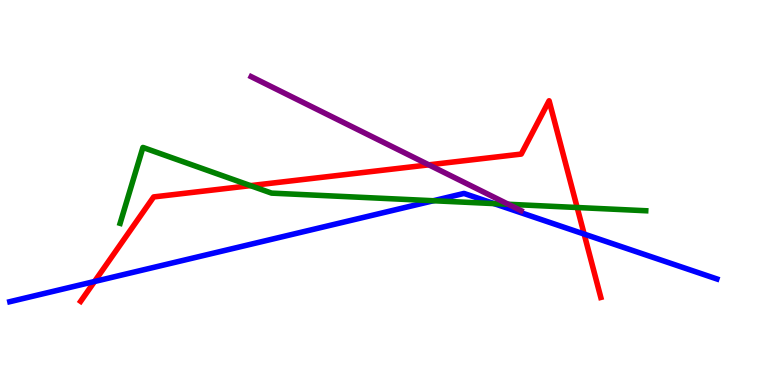[{'lines': ['blue', 'red'], 'intersections': [{'x': 1.22, 'y': 2.69}, {'x': 7.54, 'y': 3.92}]}, {'lines': ['green', 'red'], 'intersections': [{'x': 3.23, 'y': 5.18}, {'x': 7.45, 'y': 4.61}]}, {'lines': ['purple', 'red'], 'intersections': [{'x': 5.53, 'y': 5.72}]}, {'lines': ['blue', 'green'], 'intersections': [{'x': 5.59, 'y': 4.79}, {'x': 6.37, 'y': 4.71}]}, {'lines': ['blue', 'purple'], 'intersections': []}, {'lines': ['green', 'purple'], 'intersections': [{'x': 6.56, 'y': 4.69}]}]